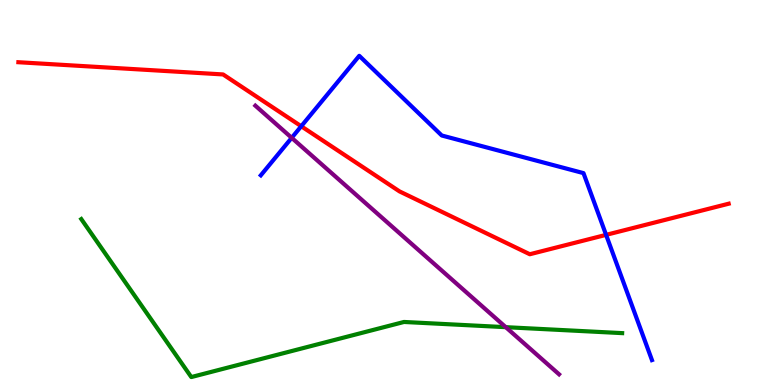[{'lines': ['blue', 'red'], 'intersections': [{'x': 3.89, 'y': 6.72}, {'x': 7.82, 'y': 3.9}]}, {'lines': ['green', 'red'], 'intersections': []}, {'lines': ['purple', 'red'], 'intersections': []}, {'lines': ['blue', 'green'], 'intersections': []}, {'lines': ['blue', 'purple'], 'intersections': [{'x': 3.76, 'y': 6.42}]}, {'lines': ['green', 'purple'], 'intersections': [{'x': 6.53, 'y': 1.5}]}]